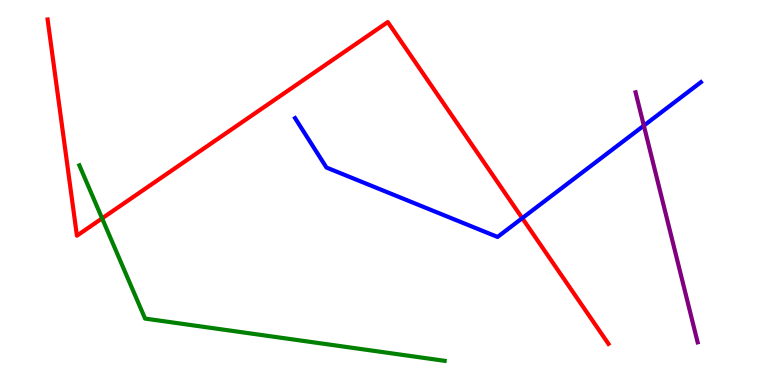[{'lines': ['blue', 'red'], 'intersections': [{'x': 6.74, 'y': 4.33}]}, {'lines': ['green', 'red'], 'intersections': [{'x': 1.32, 'y': 4.33}]}, {'lines': ['purple', 'red'], 'intersections': []}, {'lines': ['blue', 'green'], 'intersections': []}, {'lines': ['blue', 'purple'], 'intersections': [{'x': 8.31, 'y': 6.74}]}, {'lines': ['green', 'purple'], 'intersections': []}]